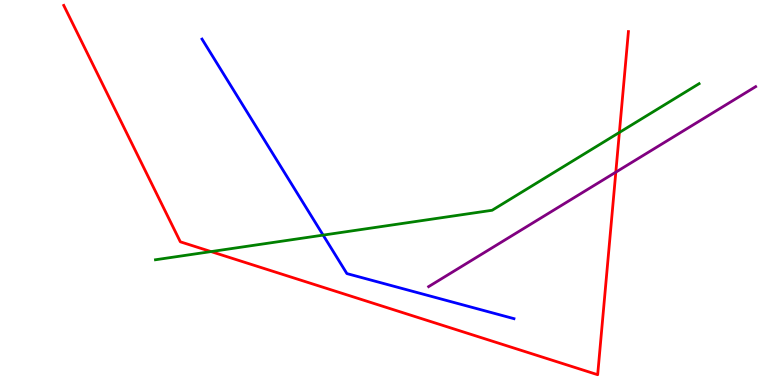[{'lines': ['blue', 'red'], 'intersections': []}, {'lines': ['green', 'red'], 'intersections': [{'x': 2.72, 'y': 3.47}, {'x': 7.99, 'y': 6.56}]}, {'lines': ['purple', 'red'], 'intersections': [{'x': 7.95, 'y': 5.53}]}, {'lines': ['blue', 'green'], 'intersections': [{'x': 4.17, 'y': 3.89}]}, {'lines': ['blue', 'purple'], 'intersections': []}, {'lines': ['green', 'purple'], 'intersections': []}]